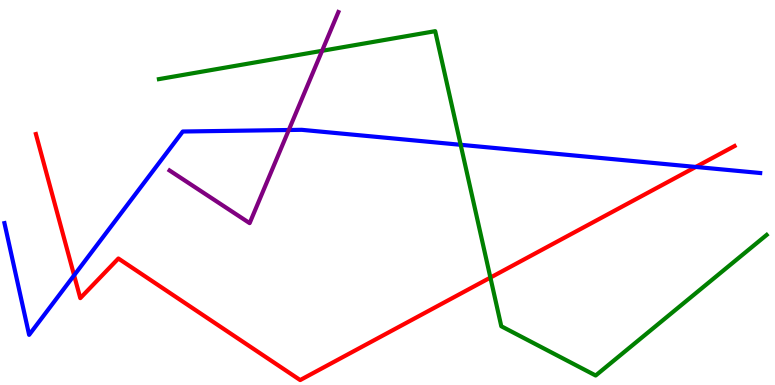[{'lines': ['blue', 'red'], 'intersections': [{'x': 0.956, 'y': 2.85}, {'x': 8.98, 'y': 5.66}]}, {'lines': ['green', 'red'], 'intersections': [{'x': 6.33, 'y': 2.79}]}, {'lines': ['purple', 'red'], 'intersections': []}, {'lines': ['blue', 'green'], 'intersections': [{'x': 5.94, 'y': 6.24}]}, {'lines': ['blue', 'purple'], 'intersections': [{'x': 3.73, 'y': 6.62}]}, {'lines': ['green', 'purple'], 'intersections': [{'x': 4.16, 'y': 8.68}]}]